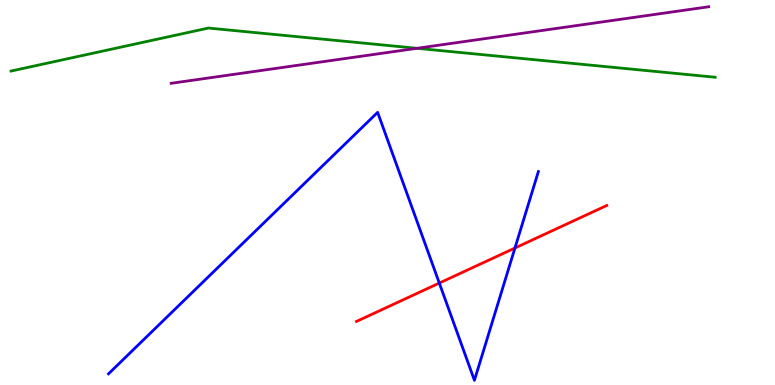[{'lines': ['blue', 'red'], 'intersections': [{'x': 5.67, 'y': 2.65}, {'x': 6.64, 'y': 3.56}]}, {'lines': ['green', 'red'], 'intersections': []}, {'lines': ['purple', 'red'], 'intersections': []}, {'lines': ['blue', 'green'], 'intersections': []}, {'lines': ['blue', 'purple'], 'intersections': []}, {'lines': ['green', 'purple'], 'intersections': [{'x': 5.38, 'y': 8.75}]}]